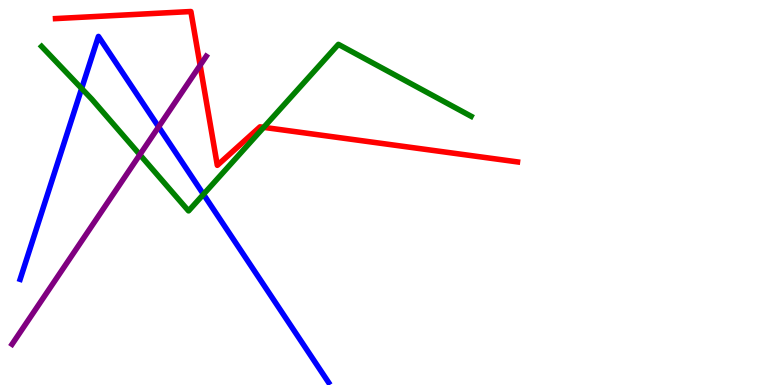[{'lines': ['blue', 'red'], 'intersections': []}, {'lines': ['green', 'red'], 'intersections': [{'x': 3.4, 'y': 6.69}]}, {'lines': ['purple', 'red'], 'intersections': [{'x': 2.58, 'y': 8.3}]}, {'lines': ['blue', 'green'], 'intersections': [{'x': 1.05, 'y': 7.7}, {'x': 2.63, 'y': 4.95}]}, {'lines': ['blue', 'purple'], 'intersections': [{'x': 2.05, 'y': 6.7}]}, {'lines': ['green', 'purple'], 'intersections': [{'x': 1.8, 'y': 5.98}]}]